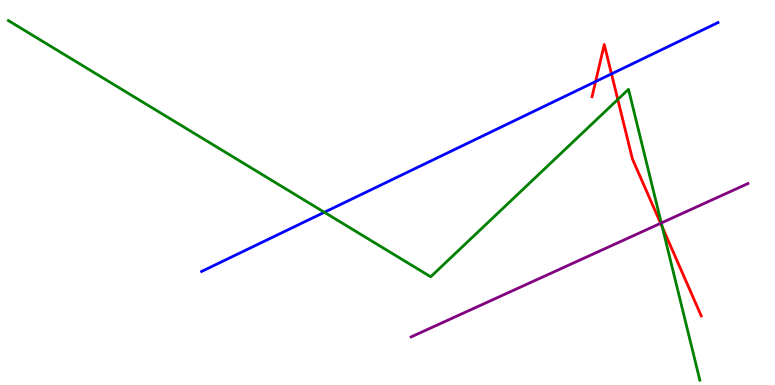[{'lines': ['blue', 'red'], 'intersections': [{'x': 7.69, 'y': 7.88}, {'x': 7.89, 'y': 8.08}]}, {'lines': ['green', 'red'], 'intersections': [{'x': 7.97, 'y': 7.42}, {'x': 8.55, 'y': 4.1}]}, {'lines': ['purple', 'red'], 'intersections': [{'x': 8.52, 'y': 4.2}]}, {'lines': ['blue', 'green'], 'intersections': [{'x': 4.19, 'y': 4.49}]}, {'lines': ['blue', 'purple'], 'intersections': []}, {'lines': ['green', 'purple'], 'intersections': [{'x': 8.53, 'y': 4.21}]}]